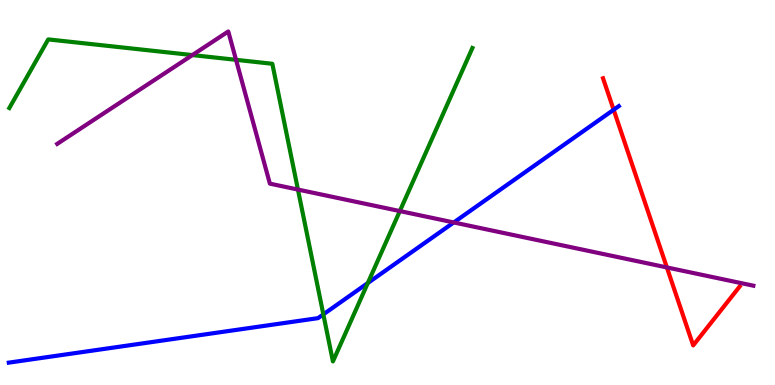[{'lines': ['blue', 'red'], 'intersections': [{'x': 7.92, 'y': 7.15}]}, {'lines': ['green', 'red'], 'intersections': []}, {'lines': ['purple', 'red'], 'intersections': [{'x': 8.6, 'y': 3.05}]}, {'lines': ['blue', 'green'], 'intersections': [{'x': 4.17, 'y': 1.83}, {'x': 4.75, 'y': 2.65}]}, {'lines': ['blue', 'purple'], 'intersections': [{'x': 5.86, 'y': 4.22}]}, {'lines': ['green', 'purple'], 'intersections': [{'x': 2.48, 'y': 8.57}, {'x': 3.05, 'y': 8.45}, {'x': 3.84, 'y': 5.08}, {'x': 5.16, 'y': 4.52}]}]